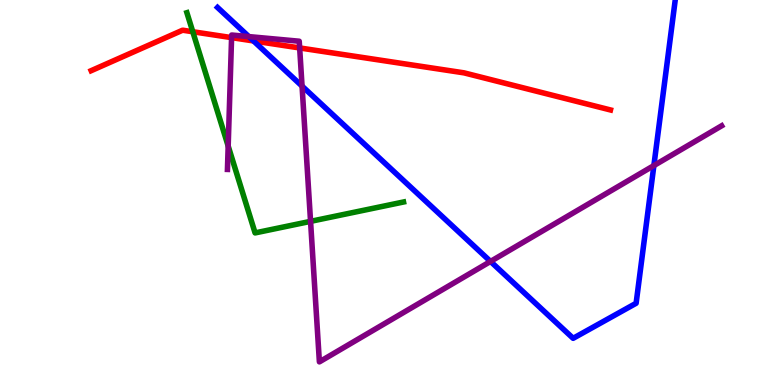[{'lines': ['blue', 'red'], 'intersections': [{'x': 3.27, 'y': 8.94}]}, {'lines': ['green', 'red'], 'intersections': [{'x': 2.49, 'y': 9.18}]}, {'lines': ['purple', 'red'], 'intersections': [{'x': 2.99, 'y': 9.02}, {'x': 3.87, 'y': 8.75}]}, {'lines': ['blue', 'green'], 'intersections': []}, {'lines': ['blue', 'purple'], 'intersections': [{'x': 3.21, 'y': 9.05}, {'x': 3.9, 'y': 7.76}, {'x': 6.33, 'y': 3.21}, {'x': 8.44, 'y': 5.7}]}, {'lines': ['green', 'purple'], 'intersections': [{'x': 2.94, 'y': 6.21}, {'x': 4.01, 'y': 4.25}]}]